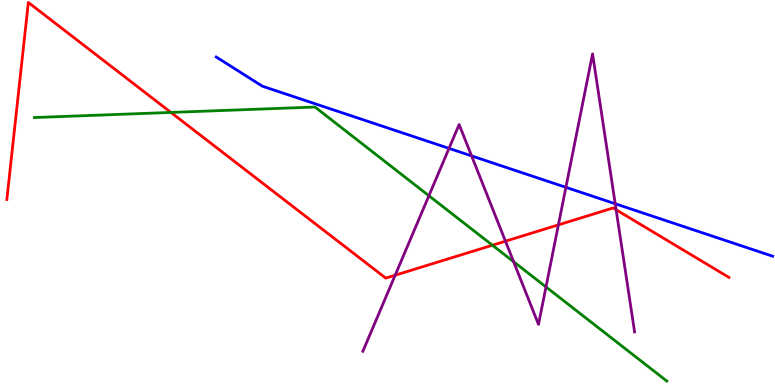[{'lines': ['blue', 'red'], 'intersections': []}, {'lines': ['green', 'red'], 'intersections': [{'x': 2.21, 'y': 7.08}, {'x': 6.35, 'y': 3.63}]}, {'lines': ['purple', 'red'], 'intersections': [{'x': 5.1, 'y': 2.85}, {'x': 6.52, 'y': 3.74}, {'x': 7.21, 'y': 4.16}, {'x': 7.95, 'y': 4.55}]}, {'lines': ['blue', 'green'], 'intersections': []}, {'lines': ['blue', 'purple'], 'intersections': [{'x': 5.79, 'y': 6.15}, {'x': 6.09, 'y': 5.95}, {'x': 7.3, 'y': 5.13}, {'x': 7.94, 'y': 4.71}]}, {'lines': ['green', 'purple'], 'intersections': [{'x': 5.53, 'y': 4.92}, {'x': 6.63, 'y': 3.2}, {'x': 7.05, 'y': 2.55}]}]